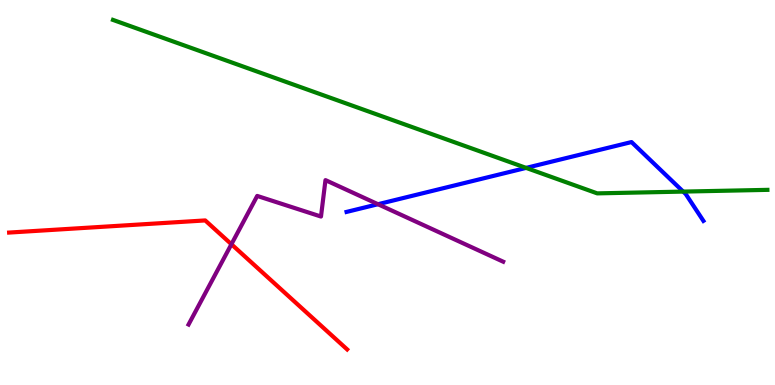[{'lines': ['blue', 'red'], 'intersections': []}, {'lines': ['green', 'red'], 'intersections': []}, {'lines': ['purple', 'red'], 'intersections': [{'x': 2.99, 'y': 3.66}]}, {'lines': ['blue', 'green'], 'intersections': [{'x': 6.79, 'y': 5.64}, {'x': 8.82, 'y': 5.02}]}, {'lines': ['blue', 'purple'], 'intersections': [{'x': 4.88, 'y': 4.7}]}, {'lines': ['green', 'purple'], 'intersections': []}]